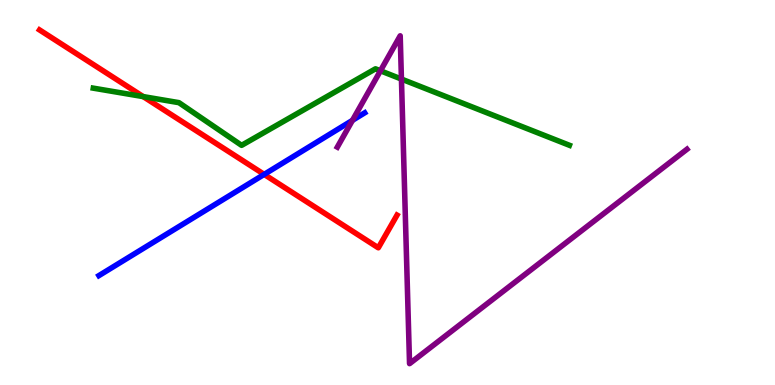[{'lines': ['blue', 'red'], 'intersections': [{'x': 3.41, 'y': 5.47}]}, {'lines': ['green', 'red'], 'intersections': [{'x': 1.85, 'y': 7.49}]}, {'lines': ['purple', 'red'], 'intersections': []}, {'lines': ['blue', 'green'], 'intersections': []}, {'lines': ['blue', 'purple'], 'intersections': [{'x': 4.55, 'y': 6.87}]}, {'lines': ['green', 'purple'], 'intersections': [{'x': 4.91, 'y': 8.16}, {'x': 5.18, 'y': 7.95}]}]